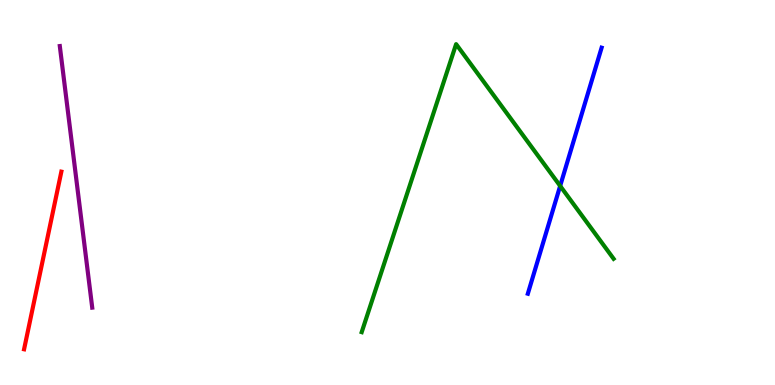[{'lines': ['blue', 'red'], 'intersections': []}, {'lines': ['green', 'red'], 'intersections': []}, {'lines': ['purple', 'red'], 'intersections': []}, {'lines': ['blue', 'green'], 'intersections': [{'x': 7.23, 'y': 5.17}]}, {'lines': ['blue', 'purple'], 'intersections': []}, {'lines': ['green', 'purple'], 'intersections': []}]